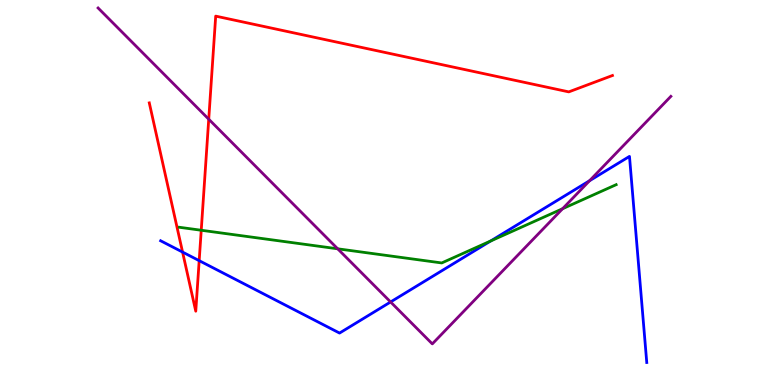[{'lines': ['blue', 'red'], 'intersections': [{'x': 2.36, 'y': 3.45}, {'x': 2.57, 'y': 3.23}]}, {'lines': ['green', 'red'], 'intersections': [{'x': 2.6, 'y': 4.02}]}, {'lines': ['purple', 'red'], 'intersections': [{'x': 2.69, 'y': 6.9}]}, {'lines': ['blue', 'green'], 'intersections': [{'x': 6.33, 'y': 3.74}]}, {'lines': ['blue', 'purple'], 'intersections': [{'x': 5.04, 'y': 2.16}, {'x': 7.61, 'y': 5.31}]}, {'lines': ['green', 'purple'], 'intersections': [{'x': 4.36, 'y': 3.54}, {'x': 7.26, 'y': 4.58}]}]